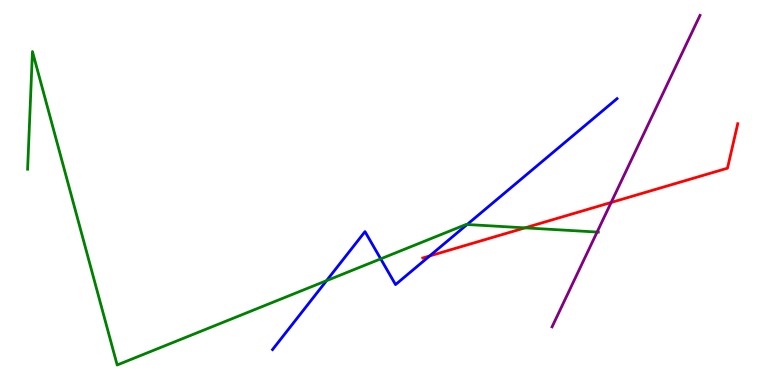[{'lines': ['blue', 'red'], 'intersections': [{'x': 5.54, 'y': 3.35}]}, {'lines': ['green', 'red'], 'intersections': [{'x': 6.77, 'y': 4.08}]}, {'lines': ['purple', 'red'], 'intersections': [{'x': 7.89, 'y': 4.74}]}, {'lines': ['blue', 'green'], 'intersections': [{'x': 4.21, 'y': 2.71}, {'x': 4.91, 'y': 3.28}, {'x': 6.03, 'y': 4.17}]}, {'lines': ['blue', 'purple'], 'intersections': []}, {'lines': ['green', 'purple'], 'intersections': [{'x': 7.7, 'y': 3.97}]}]